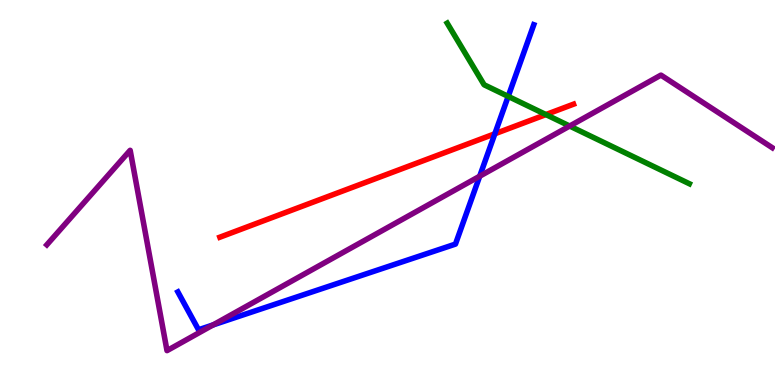[{'lines': ['blue', 'red'], 'intersections': [{'x': 6.39, 'y': 6.53}]}, {'lines': ['green', 'red'], 'intersections': [{'x': 7.04, 'y': 7.02}]}, {'lines': ['purple', 'red'], 'intersections': []}, {'lines': ['blue', 'green'], 'intersections': [{'x': 6.56, 'y': 7.5}]}, {'lines': ['blue', 'purple'], 'intersections': [{'x': 2.75, 'y': 1.56}, {'x': 6.19, 'y': 5.42}]}, {'lines': ['green', 'purple'], 'intersections': [{'x': 7.35, 'y': 6.73}]}]